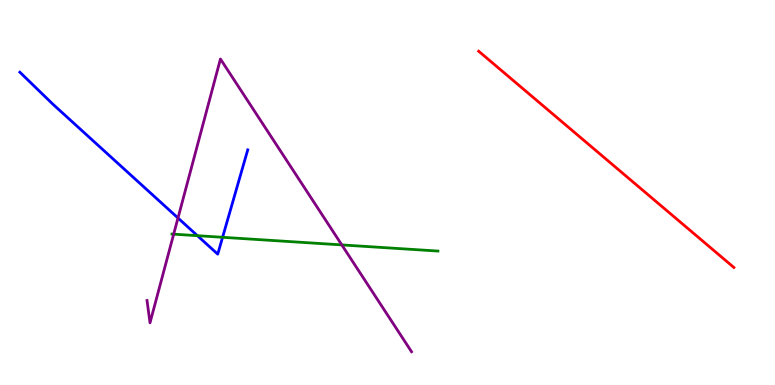[{'lines': ['blue', 'red'], 'intersections': []}, {'lines': ['green', 'red'], 'intersections': []}, {'lines': ['purple', 'red'], 'intersections': []}, {'lines': ['blue', 'green'], 'intersections': [{'x': 2.55, 'y': 3.88}, {'x': 2.87, 'y': 3.84}]}, {'lines': ['blue', 'purple'], 'intersections': [{'x': 2.3, 'y': 4.34}]}, {'lines': ['green', 'purple'], 'intersections': [{'x': 2.24, 'y': 3.92}, {'x': 4.41, 'y': 3.64}]}]